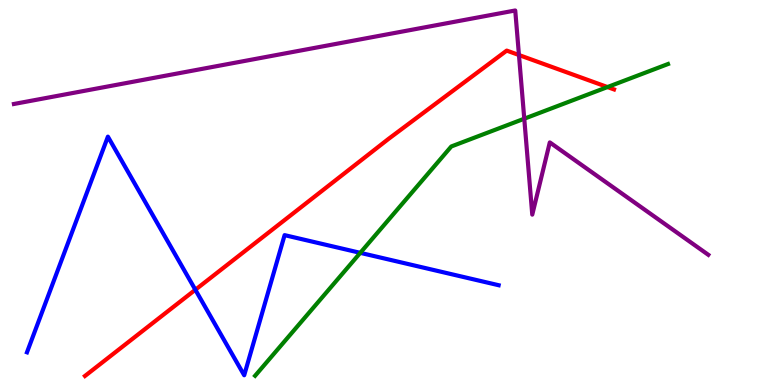[{'lines': ['blue', 'red'], 'intersections': [{'x': 2.52, 'y': 2.47}]}, {'lines': ['green', 'red'], 'intersections': [{'x': 7.84, 'y': 7.74}]}, {'lines': ['purple', 'red'], 'intersections': [{'x': 6.7, 'y': 8.57}]}, {'lines': ['blue', 'green'], 'intersections': [{'x': 4.65, 'y': 3.43}]}, {'lines': ['blue', 'purple'], 'intersections': []}, {'lines': ['green', 'purple'], 'intersections': [{'x': 6.76, 'y': 6.92}]}]